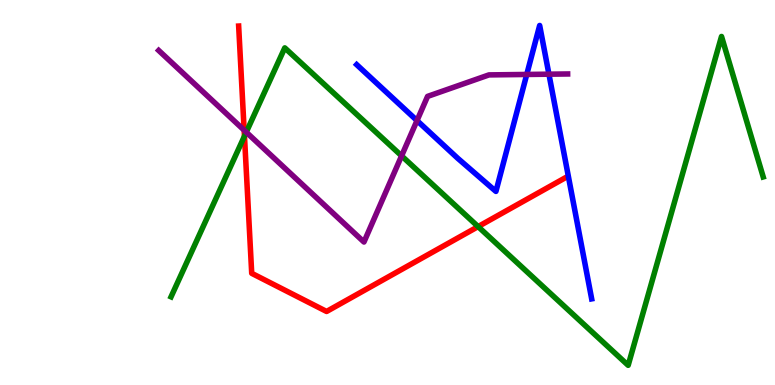[{'lines': ['blue', 'red'], 'intersections': []}, {'lines': ['green', 'red'], 'intersections': [{'x': 3.15, 'y': 6.46}, {'x': 6.17, 'y': 4.11}]}, {'lines': ['purple', 'red'], 'intersections': [{'x': 3.15, 'y': 6.62}]}, {'lines': ['blue', 'green'], 'intersections': []}, {'lines': ['blue', 'purple'], 'intersections': [{'x': 5.38, 'y': 6.87}, {'x': 6.8, 'y': 8.07}, {'x': 7.08, 'y': 8.07}]}, {'lines': ['green', 'purple'], 'intersections': [{'x': 3.18, 'y': 6.57}, {'x': 5.18, 'y': 5.95}]}]